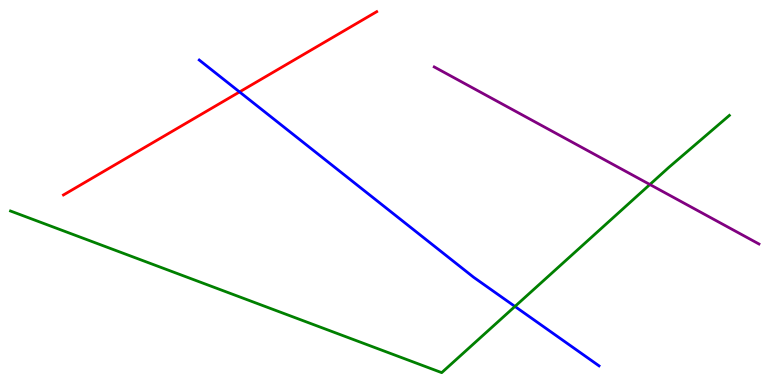[{'lines': ['blue', 'red'], 'intersections': [{'x': 3.09, 'y': 7.61}]}, {'lines': ['green', 'red'], 'intersections': []}, {'lines': ['purple', 'red'], 'intersections': []}, {'lines': ['blue', 'green'], 'intersections': [{'x': 6.64, 'y': 2.04}]}, {'lines': ['blue', 'purple'], 'intersections': []}, {'lines': ['green', 'purple'], 'intersections': [{'x': 8.39, 'y': 5.21}]}]